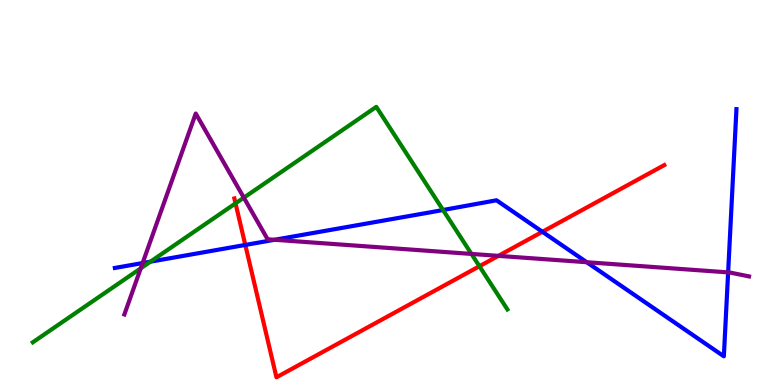[{'lines': ['blue', 'red'], 'intersections': [{'x': 3.17, 'y': 3.64}, {'x': 7.0, 'y': 3.98}]}, {'lines': ['green', 'red'], 'intersections': [{'x': 3.04, 'y': 4.72}, {'x': 6.19, 'y': 3.08}]}, {'lines': ['purple', 'red'], 'intersections': [{'x': 6.43, 'y': 3.35}]}, {'lines': ['blue', 'green'], 'intersections': [{'x': 1.94, 'y': 3.2}, {'x': 5.72, 'y': 4.55}]}, {'lines': ['blue', 'purple'], 'intersections': [{'x': 1.84, 'y': 3.17}, {'x': 3.54, 'y': 3.77}, {'x': 7.57, 'y': 3.19}, {'x': 9.4, 'y': 2.93}]}, {'lines': ['green', 'purple'], 'intersections': [{'x': 1.82, 'y': 3.03}, {'x': 3.15, 'y': 4.87}, {'x': 6.08, 'y': 3.4}]}]